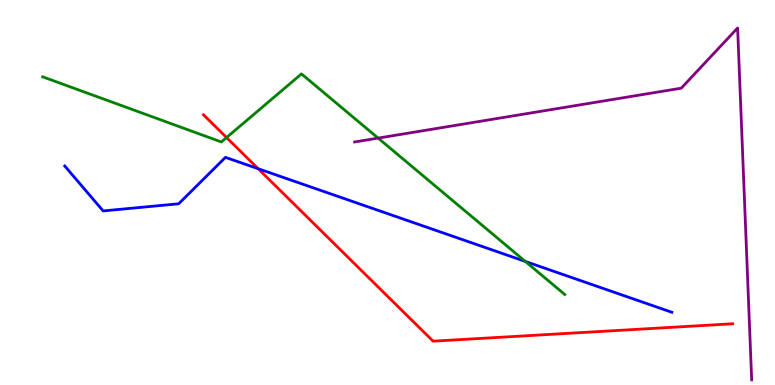[{'lines': ['blue', 'red'], 'intersections': [{'x': 3.33, 'y': 5.62}]}, {'lines': ['green', 'red'], 'intersections': [{'x': 2.92, 'y': 6.43}]}, {'lines': ['purple', 'red'], 'intersections': []}, {'lines': ['blue', 'green'], 'intersections': [{'x': 6.78, 'y': 3.21}]}, {'lines': ['blue', 'purple'], 'intersections': []}, {'lines': ['green', 'purple'], 'intersections': [{'x': 4.88, 'y': 6.41}]}]